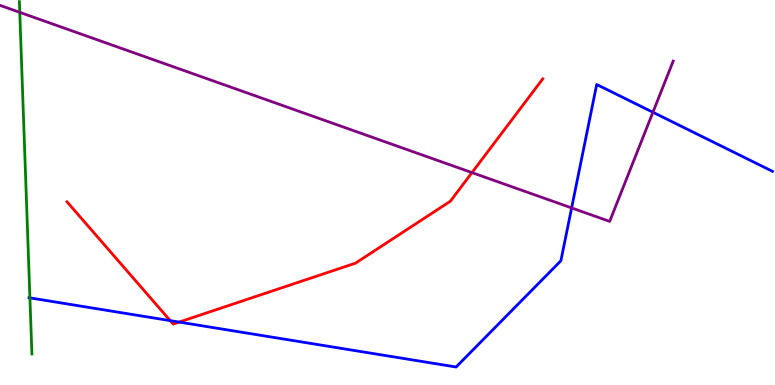[{'lines': ['blue', 'red'], 'intersections': [{'x': 2.2, 'y': 1.67}, {'x': 2.31, 'y': 1.63}]}, {'lines': ['green', 'red'], 'intersections': []}, {'lines': ['purple', 'red'], 'intersections': [{'x': 6.09, 'y': 5.52}]}, {'lines': ['blue', 'green'], 'intersections': [{'x': 0.386, 'y': 2.26}]}, {'lines': ['blue', 'purple'], 'intersections': [{'x': 7.38, 'y': 4.6}, {'x': 8.42, 'y': 7.08}]}, {'lines': ['green', 'purple'], 'intersections': [{'x': 0.255, 'y': 9.68}]}]